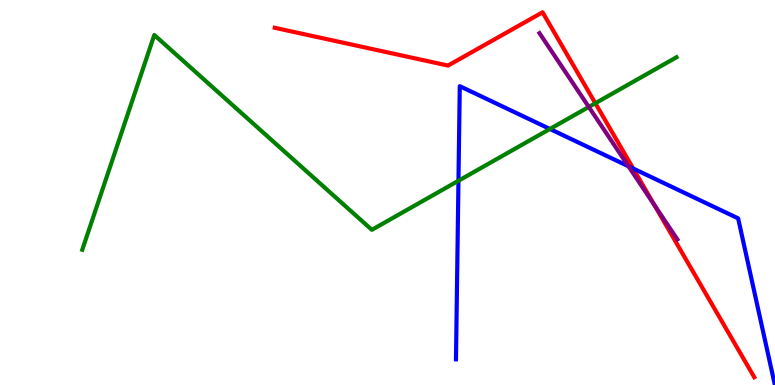[{'lines': ['blue', 'red'], 'intersections': [{'x': 8.17, 'y': 5.62}]}, {'lines': ['green', 'red'], 'intersections': [{'x': 7.68, 'y': 7.32}]}, {'lines': ['purple', 'red'], 'intersections': [{'x': 8.44, 'y': 4.68}]}, {'lines': ['blue', 'green'], 'intersections': [{'x': 5.92, 'y': 5.3}, {'x': 7.1, 'y': 6.65}]}, {'lines': ['blue', 'purple'], 'intersections': [{'x': 8.11, 'y': 5.68}]}, {'lines': ['green', 'purple'], 'intersections': [{'x': 7.6, 'y': 7.22}]}]